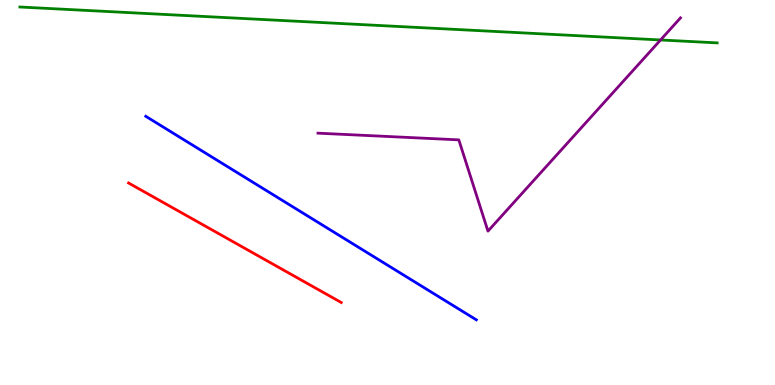[{'lines': ['blue', 'red'], 'intersections': []}, {'lines': ['green', 'red'], 'intersections': []}, {'lines': ['purple', 'red'], 'intersections': []}, {'lines': ['blue', 'green'], 'intersections': []}, {'lines': ['blue', 'purple'], 'intersections': []}, {'lines': ['green', 'purple'], 'intersections': [{'x': 8.52, 'y': 8.96}]}]